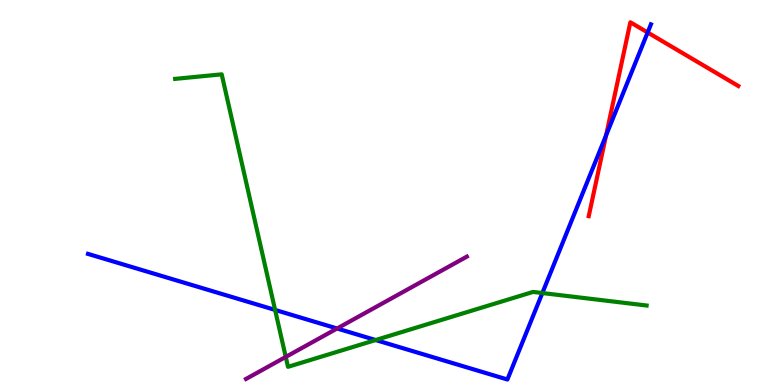[{'lines': ['blue', 'red'], 'intersections': [{'x': 7.82, 'y': 6.48}, {'x': 8.36, 'y': 9.16}]}, {'lines': ['green', 'red'], 'intersections': []}, {'lines': ['purple', 'red'], 'intersections': []}, {'lines': ['blue', 'green'], 'intersections': [{'x': 3.55, 'y': 1.95}, {'x': 4.85, 'y': 1.17}, {'x': 7.0, 'y': 2.39}]}, {'lines': ['blue', 'purple'], 'intersections': [{'x': 4.35, 'y': 1.47}]}, {'lines': ['green', 'purple'], 'intersections': [{'x': 3.69, 'y': 0.729}]}]